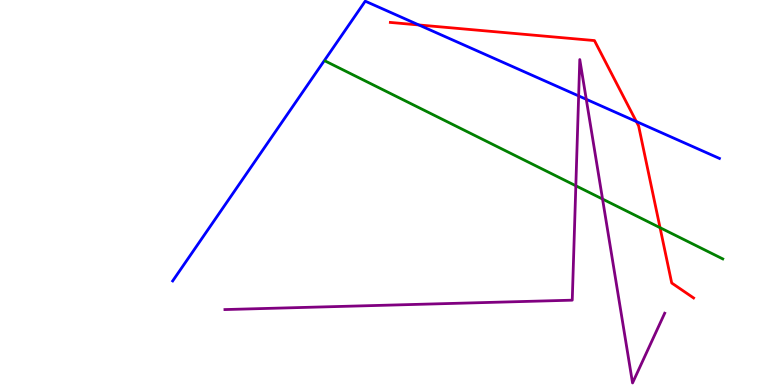[{'lines': ['blue', 'red'], 'intersections': [{'x': 5.4, 'y': 9.35}, {'x': 8.21, 'y': 6.84}]}, {'lines': ['green', 'red'], 'intersections': [{'x': 8.52, 'y': 4.09}]}, {'lines': ['purple', 'red'], 'intersections': []}, {'lines': ['blue', 'green'], 'intersections': []}, {'lines': ['blue', 'purple'], 'intersections': [{'x': 7.47, 'y': 7.51}, {'x': 7.56, 'y': 7.42}]}, {'lines': ['green', 'purple'], 'intersections': [{'x': 7.43, 'y': 5.18}, {'x': 7.77, 'y': 4.83}]}]